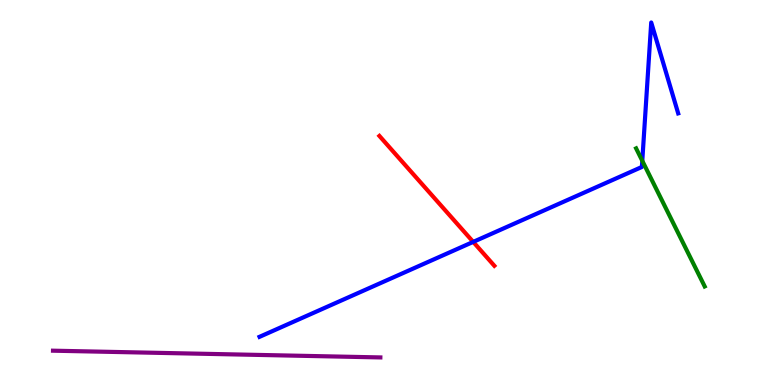[{'lines': ['blue', 'red'], 'intersections': [{'x': 6.11, 'y': 3.72}]}, {'lines': ['green', 'red'], 'intersections': []}, {'lines': ['purple', 'red'], 'intersections': []}, {'lines': ['blue', 'green'], 'intersections': [{'x': 8.29, 'y': 5.82}]}, {'lines': ['blue', 'purple'], 'intersections': []}, {'lines': ['green', 'purple'], 'intersections': []}]